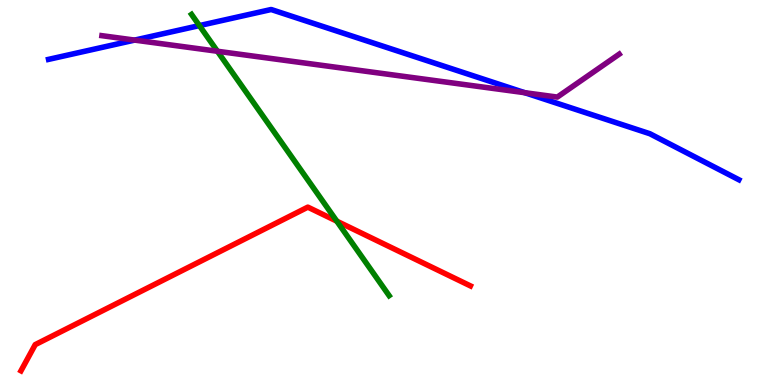[{'lines': ['blue', 'red'], 'intersections': []}, {'lines': ['green', 'red'], 'intersections': [{'x': 4.35, 'y': 4.26}]}, {'lines': ['purple', 'red'], 'intersections': []}, {'lines': ['blue', 'green'], 'intersections': [{'x': 2.57, 'y': 9.34}]}, {'lines': ['blue', 'purple'], 'intersections': [{'x': 1.74, 'y': 8.96}, {'x': 6.77, 'y': 7.59}]}, {'lines': ['green', 'purple'], 'intersections': [{'x': 2.81, 'y': 8.67}]}]